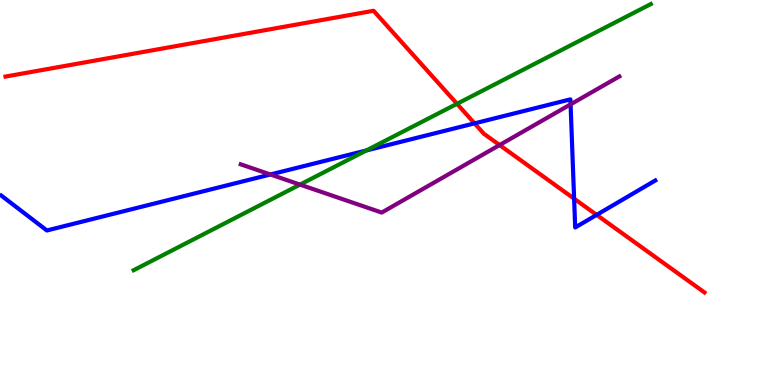[{'lines': ['blue', 'red'], 'intersections': [{'x': 6.12, 'y': 6.8}, {'x': 7.41, 'y': 4.84}, {'x': 7.7, 'y': 4.42}]}, {'lines': ['green', 'red'], 'intersections': [{'x': 5.9, 'y': 7.3}]}, {'lines': ['purple', 'red'], 'intersections': [{'x': 6.45, 'y': 6.23}]}, {'lines': ['blue', 'green'], 'intersections': [{'x': 4.73, 'y': 6.09}]}, {'lines': ['blue', 'purple'], 'intersections': [{'x': 3.49, 'y': 5.47}, {'x': 7.36, 'y': 7.29}]}, {'lines': ['green', 'purple'], 'intersections': [{'x': 3.87, 'y': 5.21}]}]